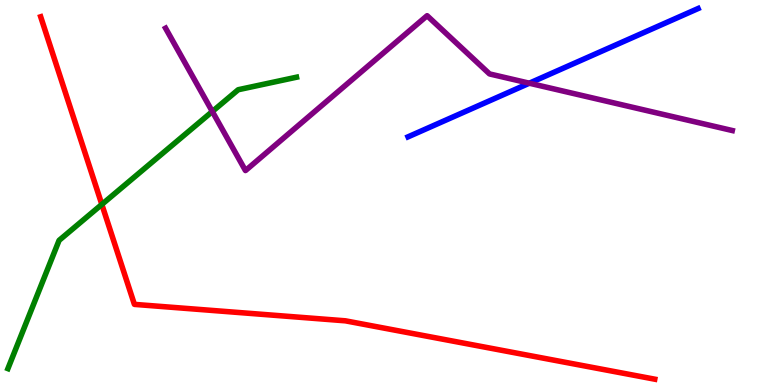[{'lines': ['blue', 'red'], 'intersections': []}, {'lines': ['green', 'red'], 'intersections': [{'x': 1.31, 'y': 4.69}]}, {'lines': ['purple', 'red'], 'intersections': []}, {'lines': ['blue', 'green'], 'intersections': []}, {'lines': ['blue', 'purple'], 'intersections': [{'x': 6.83, 'y': 7.84}]}, {'lines': ['green', 'purple'], 'intersections': [{'x': 2.74, 'y': 7.1}]}]